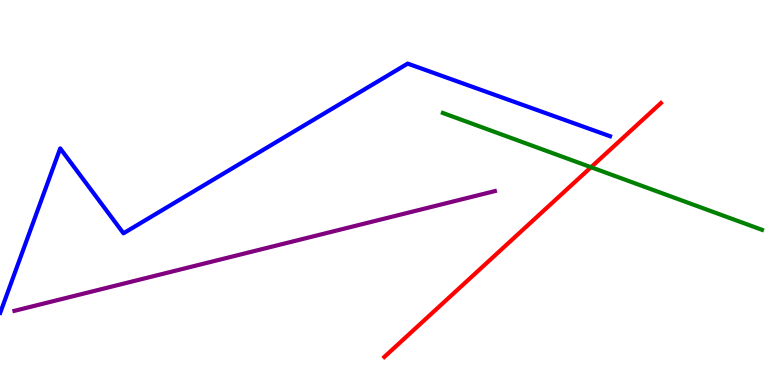[{'lines': ['blue', 'red'], 'intersections': []}, {'lines': ['green', 'red'], 'intersections': [{'x': 7.63, 'y': 5.66}]}, {'lines': ['purple', 'red'], 'intersections': []}, {'lines': ['blue', 'green'], 'intersections': []}, {'lines': ['blue', 'purple'], 'intersections': []}, {'lines': ['green', 'purple'], 'intersections': []}]